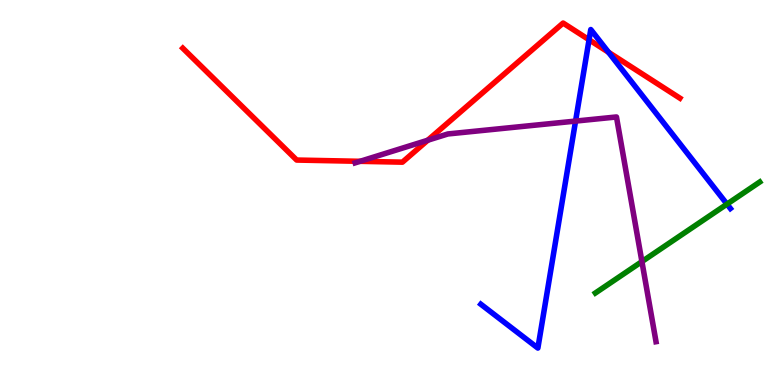[{'lines': ['blue', 'red'], 'intersections': [{'x': 7.6, 'y': 8.97}, {'x': 7.85, 'y': 8.64}]}, {'lines': ['green', 'red'], 'intersections': []}, {'lines': ['purple', 'red'], 'intersections': [{'x': 4.65, 'y': 5.81}, {'x': 5.52, 'y': 6.36}]}, {'lines': ['blue', 'green'], 'intersections': [{'x': 9.38, 'y': 4.7}]}, {'lines': ['blue', 'purple'], 'intersections': [{'x': 7.43, 'y': 6.85}]}, {'lines': ['green', 'purple'], 'intersections': [{'x': 8.28, 'y': 3.21}]}]